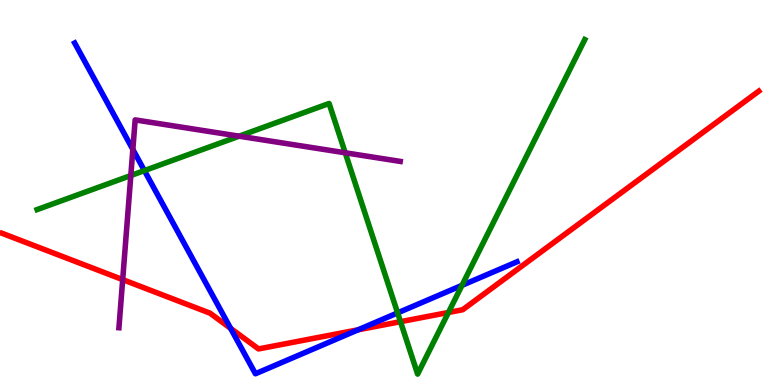[{'lines': ['blue', 'red'], 'intersections': [{'x': 2.98, 'y': 1.47}, {'x': 4.62, 'y': 1.43}]}, {'lines': ['green', 'red'], 'intersections': [{'x': 5.17, 'y': 1.64}, {'x': 5.79, 'y': 1.88}]}, {'lines': ['purple', 'red'], 'intersections': [{'x': 1.58, 'y': 2.74}]}, {'lines': ['blue', 'green'], 'intersections': [{'x': 1.86, 'y': 5.57}, {'x': 5.13, 'y': 1.87}, {'x': 5.96, 'y': 2.59}]}, {'lines': ['blue', 'purple'], 'intersections': [{'x': 1.71, 'y': 6.12}]}, {'lines': ['green', 'purple'], 'intersections': [{'x': 1.69, 'y': 5.44}, {'x': 3.09, 'y': 6.46}, {'x': 4.45, 'y': 6.03}]}]